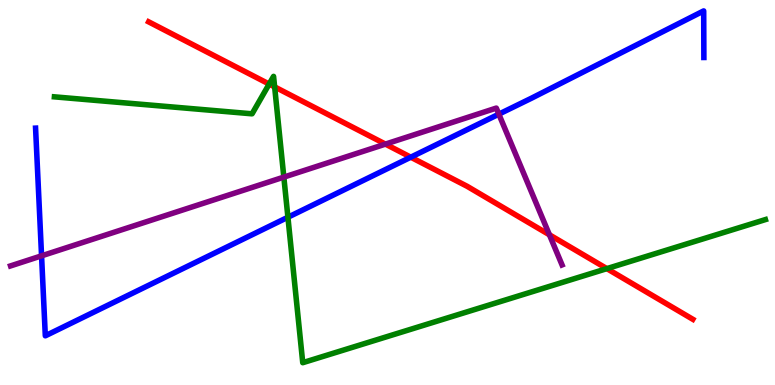[{'lines': ['blue', 'red'], 'intersections': [{'x': 5.3, 'y': 5.92}]}, {'lines': ['green', 'red'], 'intersections': [{'x': 3.47, 'y': 7.82}, {'x': 3.54, 'y': 7.74}, {'x': 7.83, 'y': 3.02}]}, {'lines': ['purple', 'red'], 'intersections': [{'x': 4.97, 'y': 6.26}, {'x': 7.09, 'y': 3.9}]}, {'lines': ['blue', 'green'], 'intersections': [{'x': 3.72, 'y': 4.36}]}, {'lines': ['blue', 'purple'], 'intersections': [{'x': 0.536, 'y': 3.36}, {'x': 6.44, 'y': 7.04}]}, {'lines': ['green', 'purple'], 'intersections': [{'x': 3.66, 'y': 5.4}]}]